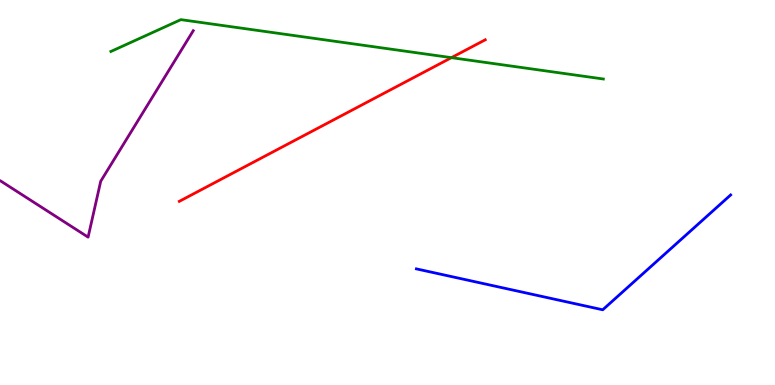[{'lines': ['blue', 'red'], 'intersections': []}, {'lines': ['green', 'red'], 'intersections': [{'x': 5.82, 'y': 8.5}]}, {'lines': ['purple', 'red'], 'intersections': []}, {'lines': ['blue', 'green'], 'intersections': []}, {'lines': ['blue', 'purple'], 'intersections': []}, {'lines': ['green', 'purple'], 'intersections': []}]